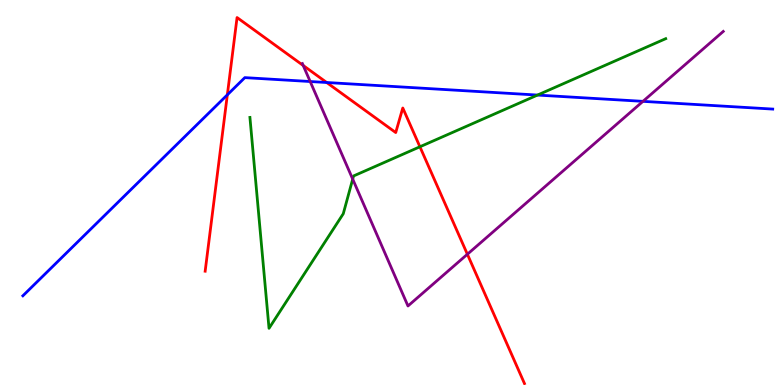[{'lines': ['blue', 'red'], 'intersections': [{'x': 2.93, 'y': 7.54}, {'x': 4.22, 'y': 7.86}]}, {'lines': ['green', 'red'], 'intersections': [{'x': 5.42, 'y': 6.19}]}, {'lines': ['purple', 'red'], 'intersections': [{'x': 3.91, 'y': 8.3}, {'x': 6.03, 'y': 3.4}]}, {'lines': ['blue', 'green'], 'intersections': [{'x': 6.94, 'y': 7.53}]}, {'lines': ['blue', 'purple'], 'intersections': [{'x': 4.0, 'y': 7.88}, {'x': 8.3, 'y': 7.37}]}, {'lines': ['green', 'purple'], 'intersections': [{'x': 4.55, 'y': 5.35}]}]